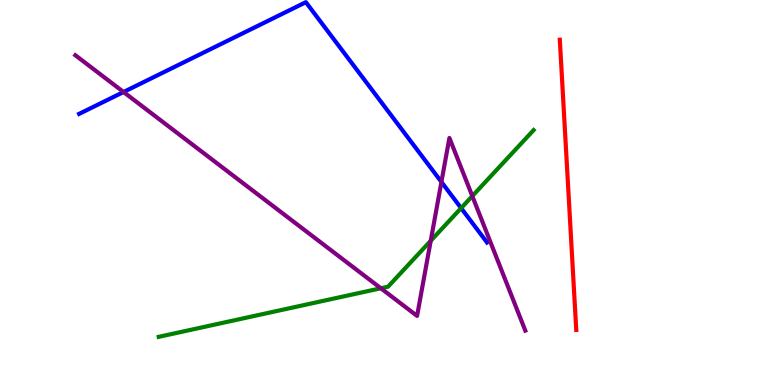[{'lines': ['blue', 'red'], 'intersections': []}, {'lines': ['green', 'red'], 'intersections': []}, {'lines': ['purple', 'red'], 'intersections': []}, {'lines': ['blue', 'green'], 'intersections': [{'x': 5.95, 'y': 4.59}]}, {'lines': ['blue', 'purple'], 'intersections': [{'x': 1.59, 'y': 7.61}, {'x': 5.7, 'y': 5.27}]}, {'lines': ['green', 'purple'], 'intersections': [{'x': 4.91, 'y': 2.51}, {'x': 5.56, 'y': 3.75}, {'x': 6.09, 'y': 4.91}]}]